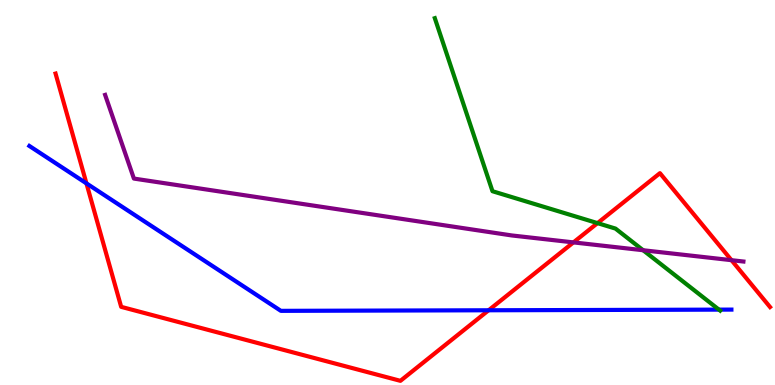[{'lines': ['blue', 'red'], 'intersections': [{'x': 1.12, 'y': 5.24}, {'x': 6.3, 'y': 1.94}]}, {'lines': ['green', 'red'], 'intersections': [{'x': 7.71, 'y': 4.2}]}, {'lines': ['purple', 'red'], 'intersections': [{'x': 7.4, 'y': 3.7}, {'x': 9.44, 'y': 3.24}]}, {'lines': ['blue', 'green'], 'intersections': [{'x': 9.28, 'y': 1.96}]}, {'lines': ['blue', 'purple'], 'intersections': []}, {'lines': ['green', 'purple'], 'intersections': [{'x': 8.3, 'y': 3.5}]}]